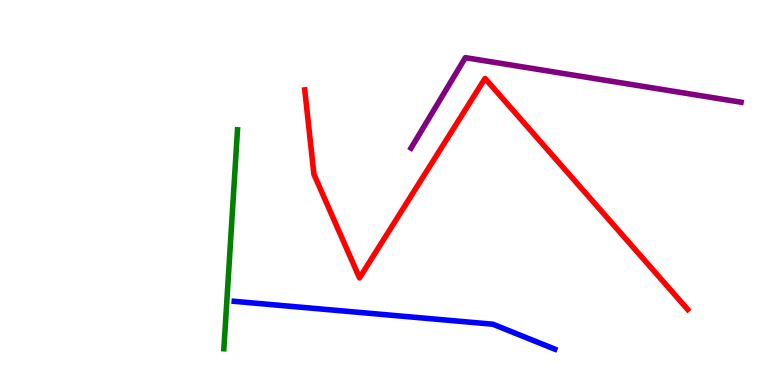[{'lines': ['blue', 'red'], 'intersections': []}, {'lines': ['green', 'red'], 'intersections': []}, {'lines': ['purple', 'red'], 'intersections': []}, {'lines': ['blue', 'green'], 'intersections': []}, {'lines': ['blue', 'purple'], 'intersections': []}, {'lines': ['green', 'purple'], 'intersections': []}]